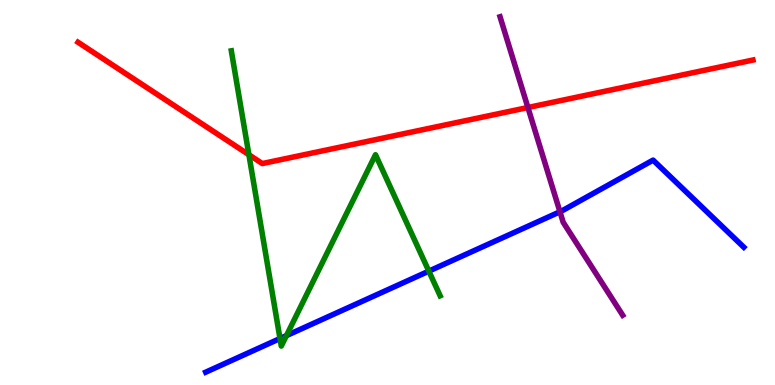[{'lines': ['blue', 'red'], 'intersections': []}, {'lines': ['green', 'red'], 'intersections': [{'x': 3.21, 'y': 5.98}]}, {'lines': ['purple', 'red'], 'intersections': [{'x': 6.81, 'y': 7.21}]}, {'lines': ['blue', 'green'], 'intersections': [{'x': 3.61, 'y': 1.21}, {'x': 3.7, 'y': 1.28}, {'x': 5.53, 'y': 2.96}]}, {'lines': ['blue', 'purple'], 'intersections': [{'x': 7.23, 'y': 4.5}]}, {'lines': ['green', 'purple'], 'intersections': []}]